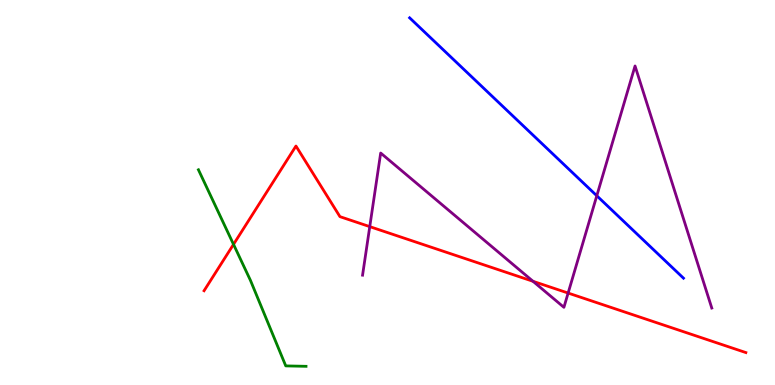[{'lines': ['blue', 'red'], 'intersections': []}, {'lines': ['green', 'red'], 'intersections': [{'x': 3.01, 'y': 3.65}]}, {'lines': ['purple', 'red'], 'intersections': [{'x': 4.77, 'y': 4.11}, {'x': 6.88, 'y': 2.69}, {'x': 7.33, 'y': 2.39}]}, {'lines': ['blue', 'green'], 'intersections': []}, {'lines': ['blue', 'purple'], 'intersections': [{'x': 7.7, 'y': 4.92}]}, {'lines': ['green', 'purple'], 'intersections': []}]